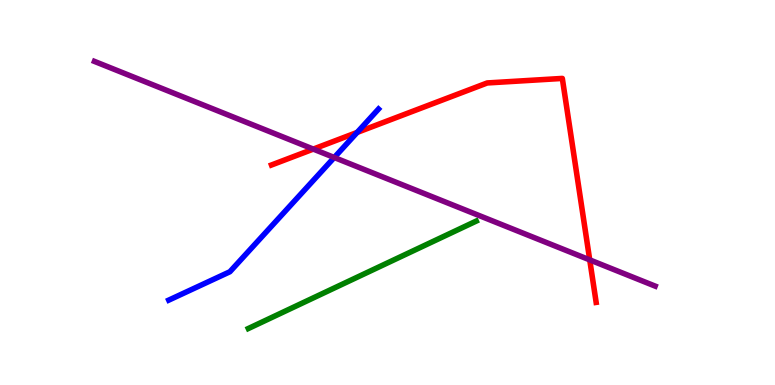[{'lines': ['blue', 'red'], 'intersections': [{'x': 4.61, 'y': 6.56}]}, {'lines': ['green', 'red'], 'intersections': []}, {'lines': ['purple', 'red'], 'intersections': [{'x': 4.04, 'y': 6.13}, {'x': 7.61, 'y': 3.25}]}, {'lines': ['blue', 'green'], 'intersections': []}, {'lines': ['blue', 'purple'], 'intersections': [{'x': 4.31, 'y': 5.91}]}, {'lines': ['green', 'purple'], 'intersections': []}]